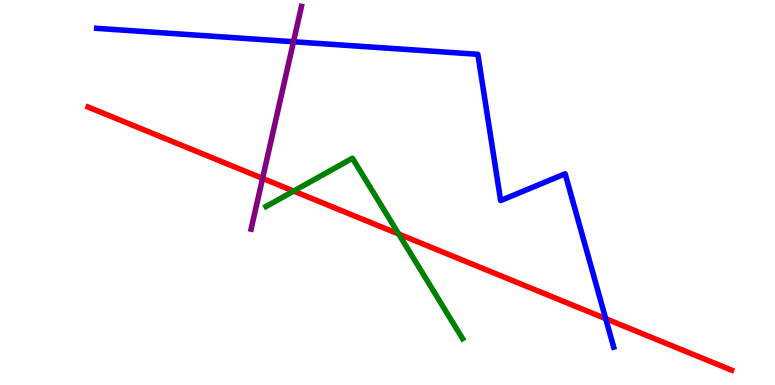[{'lines': ['blue', 'red'], 'intersections': [{'x': 7.82, 'y': 1.72}]}, {'lines': ['green', 'red'], 'intersections': [{'x': 3.79, 'y': 5.04}, {'x': 5.14, 'y': 3.92}]}, {'lines': ['purple', 'red'], 'intersections': [{'x': 3.39, 'y': 5.37}]}, {'lines': ['blue', 'green'], 'intersections': []}, {'lines': ['blue', 'purple'], 'intersections': [{'x': 3.79, 'y': 8.92}]}, {'lines': ['green', 'purple'], 'intersections': []}]